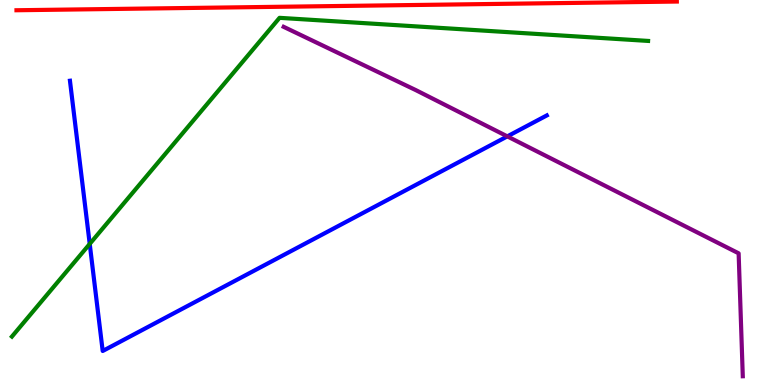[{'lines': ['blue', 'red'], 'intersections': []}, {'lines': ['green', 'red'], 'intersections': []}, {'lines': ['purple', 'red'], 'intersections': []}, {'lines': ['blue', 'green'], 'intersections': [{'x': 1.16, 'y': 3.66}]}, {'lines': ['blue', 'purple'], 'intersections': [{'x': 6.55, 'y': 6.46}]}, {'lines': ['green', 'purple'], 'intersections': []}]